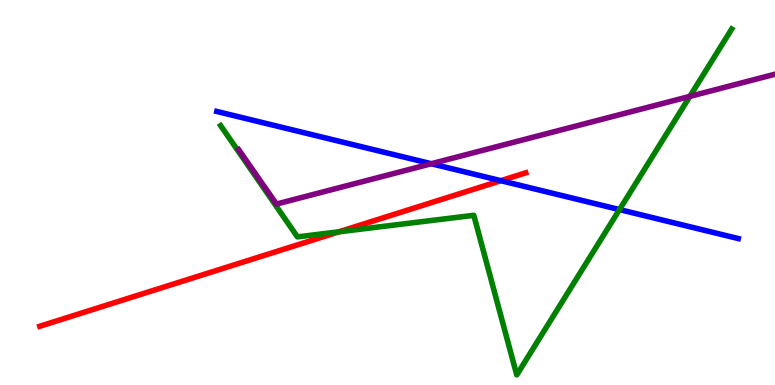[{'lines': ['blue', 'red'], 'intersections': [{'x': 6.46, 'y': 5.31}]}, {'lines': ['green', 'red'], 'intersections': [{'x': 4.37, 'y': 3.98}]}, {'lines': ['purple', 'red'], 'intersections': []}, {'lines': ['blue', 'green'], 'intersections': [{'x': 7.99, 'y': 4.56}]}, {'lines': ['blue', 'purple'], 'intersections': [{'x': 5.56, 'y': 5.75}]}, {'lines': ['green', 'purple'], 'intersections': [{'x': 8.9, 'y': 7.5}]}]